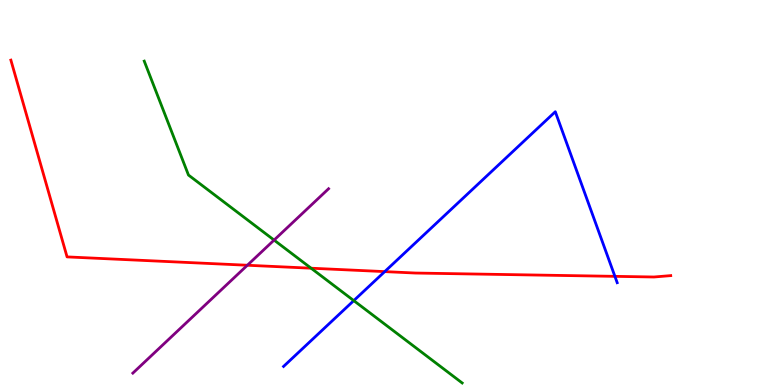[{'lines': ['blue', 'red'], 'intersections': [{'x': 4.96, 'y': 2.95}, {'x': 7.93, 'y': 2.82}]}, {'lines': ['green', 'red'], 'intersections': [{'x': 4.01, 'y': 3.03}]}, {'lines': ['purple', 'red'], 'intersections': [{'x': 3.19, 'y': 3.11}]}, {'lines': ['blue', 'green'], 'intersections': [{'x': 4.56, 'y': 2.19}]}, {'lines': ['blue', 'purple'], 'intersections': []}, {'lines': ['green', 'purple'], 'intersections': [{'x': 3.54, 'y': 3.76}]}]